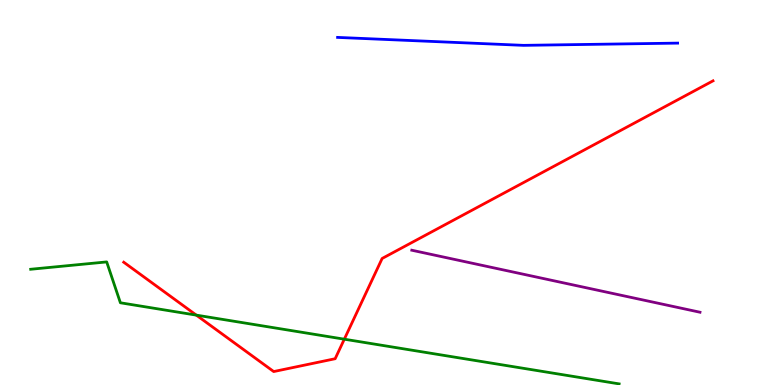[{'lines': ['blue', 'red'], 'intersections': []}, {'lines': ['green', 'red'], 'intersections': [{'x': 2.53, 'y': 1.81}, {'x': 4.44, 'y': 1.19}]}, {'lines': ['purple', 'red'], 'intersections': []}, {'lines': ['blue', 'green'], 'intersections': []}, {'lines': ['blue', 'purple'], 'intersections': []}, {'lines': ['green', 'purple'], 'intersections': []}]